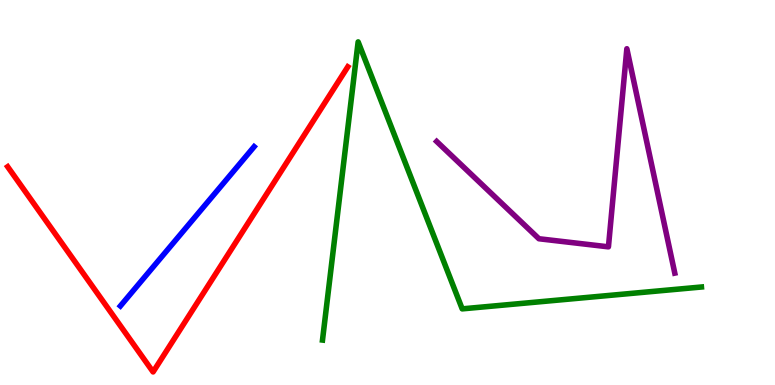[{'lines': ['blue', 'red'], 'intersections': []}, {'lines': ['green', 'red'], 'intersections': []}, {'lines': ['purple', 'red'], 'intersections': []}, {'lines': ['blue', 'green'], 'intersections': []}, {'lines': ['blue', 'purple'], 'intersections': []}, {'lines': ['green', 'purple'], 'intersections': []}]